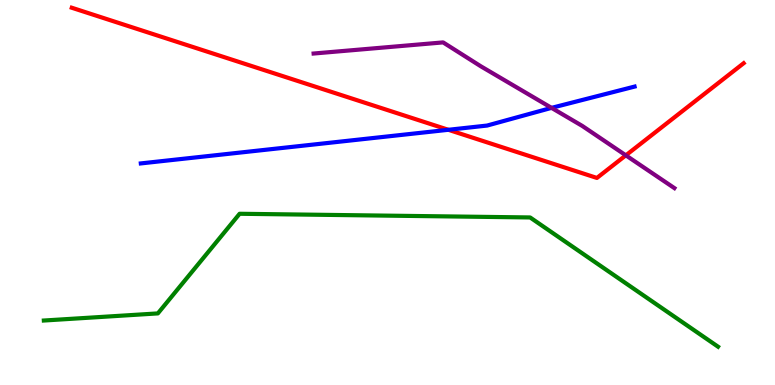[{'lines': ['blue', 'red'], 'intersections': [{'x': 5.79, 'y': 6.63}]}, {'lines': ['green', 'red'], 'intersections': []}, {'lines': ['purple', 'red'], 'intersections': [{'x': 8.08, 'y': 5.97}]}, {'lines': ['blue', 'green'], 'intersections': []}, {'lines': ['blue', 'purple'], 'intersections': [{'x': 7.12, 'y': 7.2}]}, {'lines': ['green', 'purple'], 'intersections': []}]